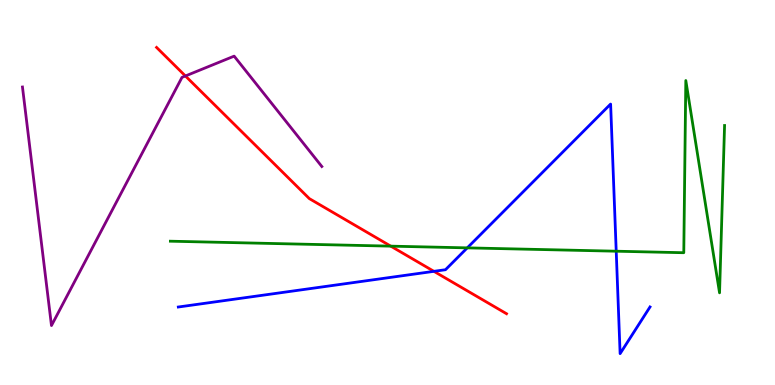[{'lines': ['blue', 'red'], 'intersections': [{'x': 5.6, 'y': 2.95}]}, {'lines': ['green', 'red'], 'intersections': [{'x': 5.04, 'y': 3.61}]}, {'lines': ['purple', 'red'], 'intersections': [{'x': 2.39, 'y': 8.03}]}, {'lines': ['blue', 'green'], 'intersections': [{'x': 6.03, 'y': 3.56}, {'x': 7.95, 'y': 3.48}]}, {'lines': ['blue', 'purple'], 'intersections': []}, {'lines': ['green', 'purple'], 'intersections': []}]